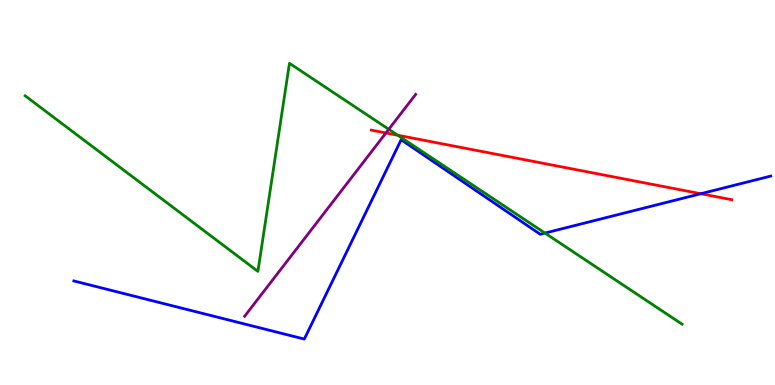[{'lines': ['blue', 'red'], 'intersections': [{'x': 9.04, 'y': 4.97}]}, {'lines': ['green', 'red'], 'intersections': [{'x': 5.13, 'y': 6.49}]}, {'lines': ['purple', 'red'], 'intersections': [{'x': 4.98, 'y': 6.55}]}, {'lines': ['blue', 'green'], 'intersections': [{'x': 7.03, 'y': 3.95}]}, {'lines': ['blue', 'purple'], 'intersections': []}, {'lines': ['green', 'purple'], 'intersections': [{'x': 5.02, 'y': 6.64}]}]